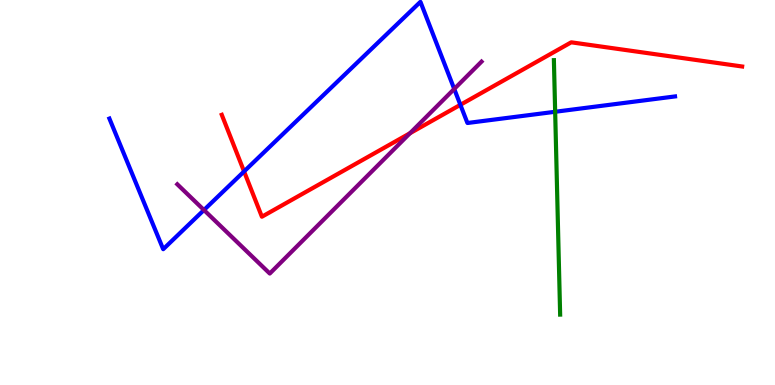[{'lines': ['blue', 'red'], 'intersections': [{'x': 3.15, 'y': 5.55}, {'x': 5.94, 'y': 7.28}]}, {'lines': ['green', 'red'], 'intersections': []}, {'lines': ['purple', 'red'], 'intersections': [{'x': 5.29, 'y': 6.54}]}, {'lines': ['blue', 'green'], 'intersections': [{'x': 7.16, 'y': 7.1}]}, {'lines': ['blue', 'purple'], 'intersections': [{'x': 2.63, 'y': 4.54}, {'x': 5.86, 'y': 7.69}]}, {'lines': ['green', 'purple'], 'intersections': []}]